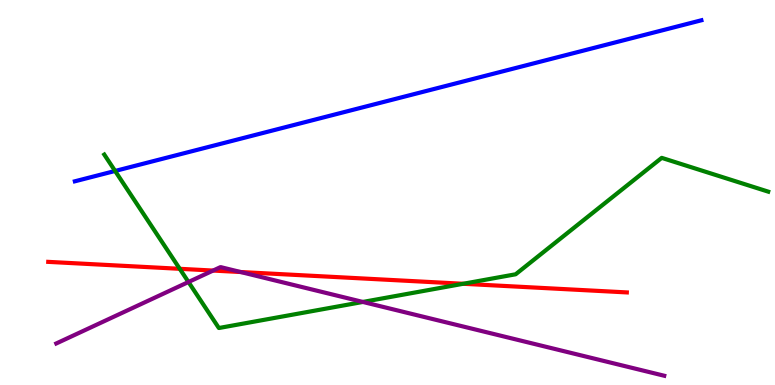[{'lines': ['blue', 'red'], 'intersections': []}, {'lines': ['green', 'red'], 'intersections': [{'x': 2.32, 'y': 3.02}, {'x': 5.98, 'y': 2.63}]}, {'lines': ['purple', 'red'], 'intersections': [{'x': 2.75, 'y': 2.97}, {'x': 3.11, 'y': 2.93}]}, {'lines': ['blue', 'green'], 'intersections': [{'x': 1.49, 'y': 5.56}]}, {'lines': ['blue', 'purple'], 'intersections': []}, {'lines': ['green', 'purple'], 'intersections': [{'x': 2.43, 'y': 2.68}, {'x': 4.68, 'y': 2.16}]}]